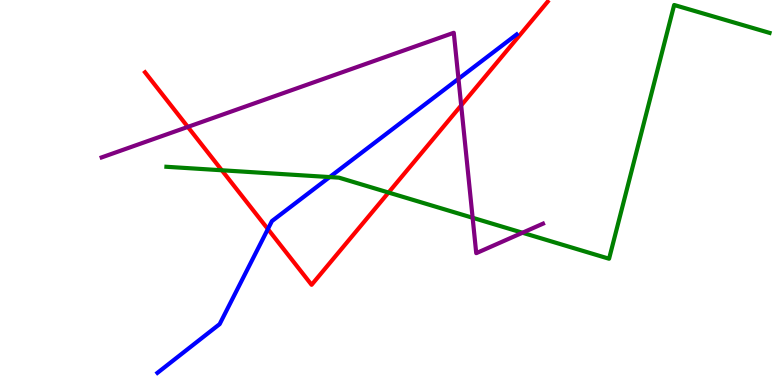[{'lines': ['blue', 'red'], 'intersections': [{'x': 3.46, 'y': 4.05}]}, {'lines': ['green', 'red'], 'intersections': [{'x': 2.86, 'y': 5.58}, {'x': 5.01, 'y': 5.0}]}, {'lines': ['purple', 'red'], 'intersections': [{'x': 2.42, 'y': 6.7}, {'x': 5.95, 'y': 7.26}]}, {'lines': ['blue', 'green'], 'intersections': [{'x': 4.25, 'y': 5.4}]}, {'lines': ['blue', 'purple'], 'intersections': [{'x': 5.92, 'y': 7.95}]}, {'lines': ['green', 'purple'], 'intersections': [{'x': 6.1, 'y': 4.34}, {'x': 6.74, 'y': 3.95}]}]